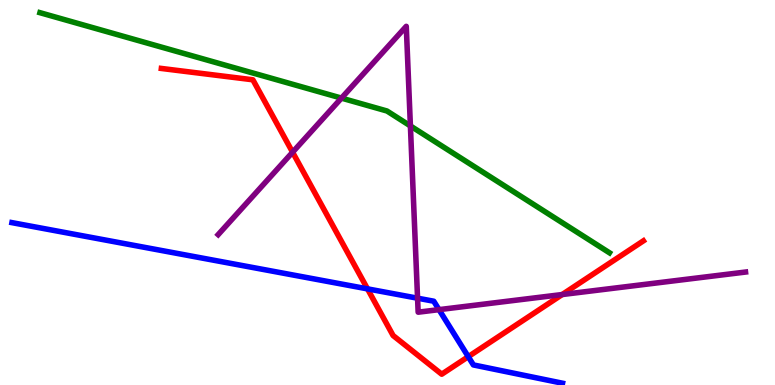[{'lines': ['blue', 'red'], 'intersections': [{'x': 4.74, 'y': 2.5}, {'x': 6.04, 'y': 0.736}]}, {'lines': ['green', 'red'], 'intersections': []}, {'lines': ['purple', 'red'], 'intersections': [{'x': 3.78, 'y': 6.05}, {'x': 7.25, 'y': 2.35}]}, {'lines': ['blue', 'green'], 'intersections': []}, {'lines': ['blue', 'purple'], 'intersections': [{'x': 5.39, 'y': 2.25}, {'x': 5.66, 'y': 1.96}]}, {'lines': ['green', 'purple'], 'intersections': [{'x': 4.41, 'y': 7.45}, {'x': 5.3, 'y': 6.73}]}]